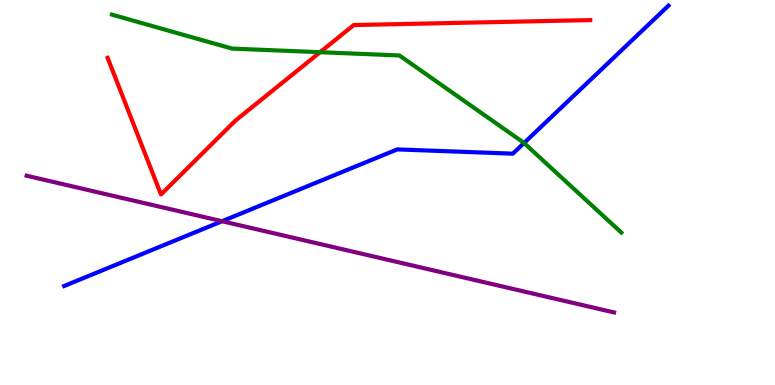[{'lines': ['blue', 'red'], 'intersections': []}, {'lines': ['green', 'red'], 'intersections': [{'x': 4.13, 'y': 8.64}]}, {'lines': ['purple', 'red'], 'intersections': []}, {'lines': ['blue', 'green'], 'intersections': [{'x': 6.76, 'y': 6.29}]}, {'lines': ['blue', 'purple'], 'intersections': [{'x': 2.87, 'y': 4.25}]}, {'lines': ['green', 'purple'], 'intersections': []}]